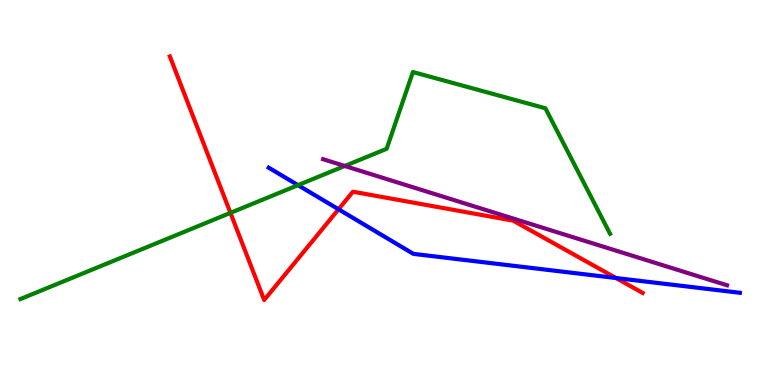[{'lines': ['blue', 'red'], 'intersections': [{'x': 4.37, 'y': 4.56}, {'x': 7.95, 'y': 2.78}]}, {'lines': ['green', 'red'], 'intersections': [{'x': 2.97, 'y': 4.47}]}, {'lines': ['purple', 'red'], 'intersections': []}, {'lines': ['blue', 'green'], 'intersections': [{'x': 3.85, 'y': 5.19}]}, {'lines': ['blue', 'purple'], 'intersections': []}, {'lines': ['green', 'purple'], 'intersections': [{'x': 4.45, 'y': 5.69}]}]